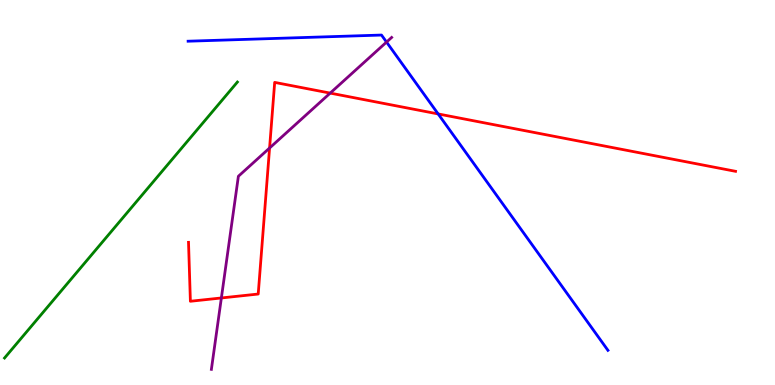[{'lines': ['blue', 'red'], 'intersections': [{'x': 5.65, 'y': 7.04}]}, {'lines': ['green', 'red'], 'intersections': []}, {'lines': ['purple', 'red'], 'intersections': [{'x': 2.86, 'y': 2.26}, {'x': 3.48, 'y': 6.16}, {'x': 4.26, 'y': 7.58}]}, {'lines': ['blue', 'green'], 'intersections': []}, {'lines': ['blue', 'purple'], 'intersections': [{'x': 4.99, 'y': 8.91}]}, {'lines': ['green', 'purple'], 'intersections': []}]